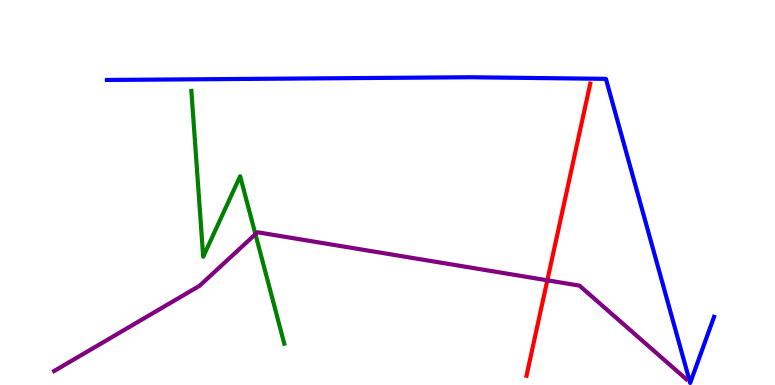[{'lines': ['blue', 'red'], 'intersections': []}, {'lines': ['green', 'red'], 'intersections': []}, {'lines': ['purple', 'red'], 'intersections': [{'x': 7.06, 'y': 2.72}]}, {'lines': ['blue', 'green'], 'intersections': []}, {'lines': ['blue', 'purple'], 'intersections': []}, {'lines': ['green', 'purple'], 'intersections': [{'x': 3.3, 'y': 3.92}]}]